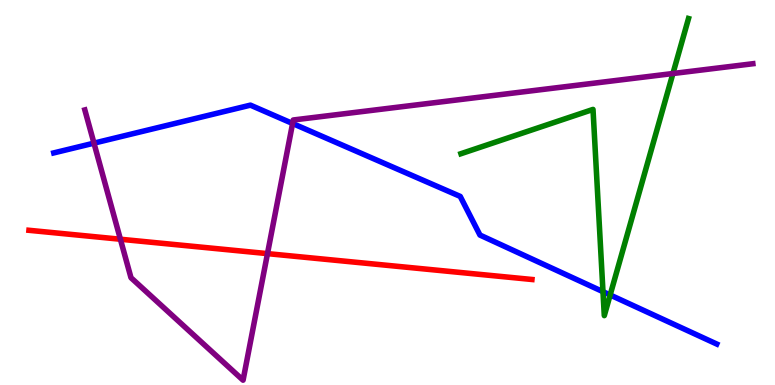[{'lines': ['blue', 'red'], 'intersections': []}, {'lines': ['green', 'red'], 'intersections': []}, {'lines': ['purple', 'red'], 'intersections': [{'x': 1.55, 'y': 3.79}, {'x': 3.45, 'y': 3.41}]}, {'lines': ['blue', 'green'], 'intersections': [{'x': 7.78, 'y': 2.42}, {'x': 7.87, 'y': 2.34}]}, {'lines': ['blue', 'purple'], 'intersections': [{'x': 1.21, 'y': 6.28}, {'x': 3.78, 'y': 6.79}]}, {'lines': ['green', 'purple'], 'intersections': [{'x': 8.68, 'y': 8.09}]}]